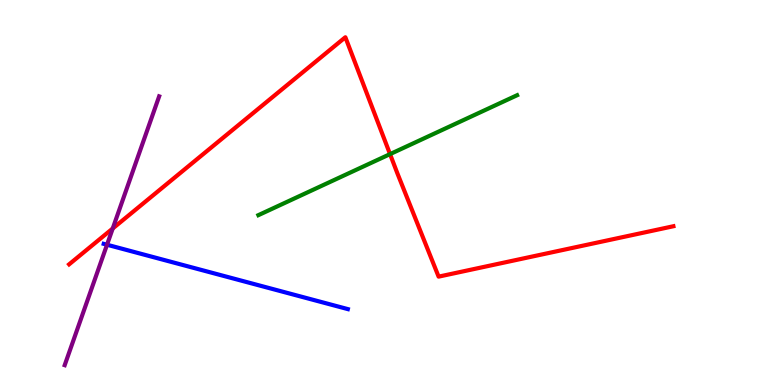[{'lines': ['blue', 'red'], 'intersections': []}, {'lines': ['green', 'red'], 'intersections': [{'x': 5.03, 'y': 6.0}]}, {'lines': ['purple', 'red'], 'intersections': [{'x': 1.45, 'y': 4.07}]}, {'lines': ['blue', 'green'], 'intersections': []}, {'lines': ['blue', 'purple'], 'intersections': [{'x': 1.38, 'y': 3.64}]}, {'lines': ['green', 'purple'], 'intersections': []}]